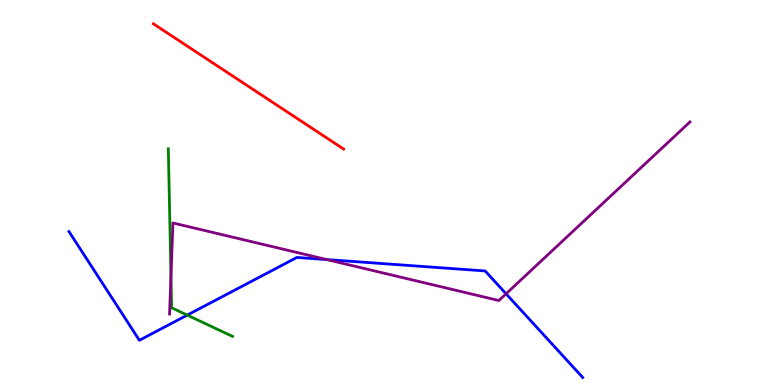[{'lines': ['blue', 'red'], 'intersections': []}, {'lines': ['green', 'red'], 'intersections': []}, {'lines': ['purple', 'red'], 'intersections': []}, {'lines': ['blue', 'green'], 'intersections': [{'x': 2.42, 'y': 1.82}]}, {'lines': ['blue', 'purple'], 'intersections': [{'x': 4.22, 'y': 3.26}, {'x': 6.53, 'y': 2.37}]}, {'lines': ['green', 'purple'], 'intersections': [{'x': 2.21, 'y': 2.83}]}]